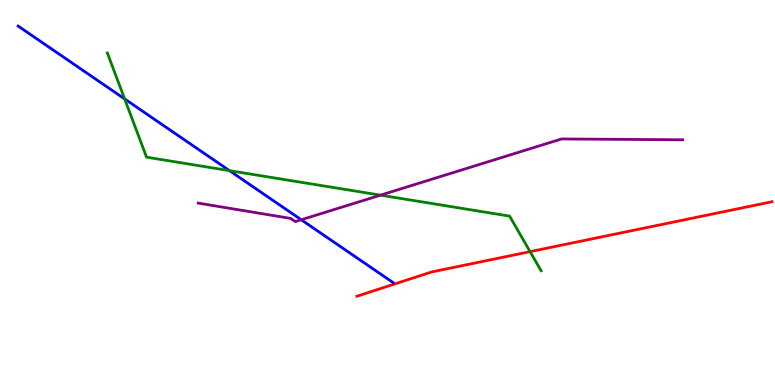[{'lines': ['blue', 'red'], 'intersections': []}, {'lines': ['green', 'red'], 'intersections': [{'x': 6.84, 'y': 3.46}]}, {'lines': ['purple', 'red'], 'intersections': []}, {'lines': ['blue', 'green'], 'intersections': [{'x': 1.61, 'y': 7.43}, {'x': 2.96, 'y': 5.57}]}, {'lines': ['blue', 'purple'], 'intersections': [{'x': 3.89, 'y': 4.29}]}, {'lines': ['green', 'purple'], 'intersections': [{'x': 4.91, 'y': 4.93}]}]